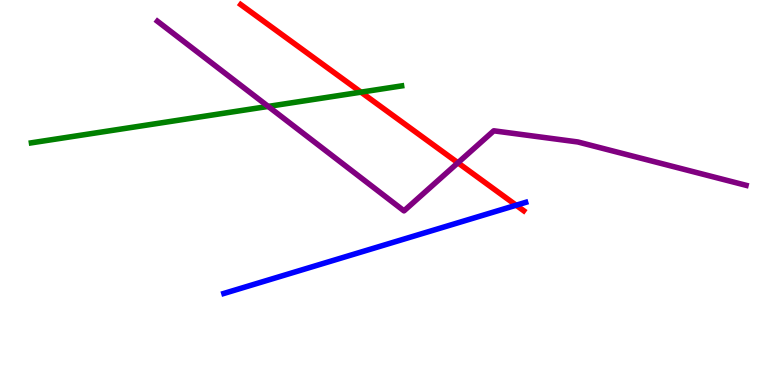[{'lines': ['blue', 'red'], 'intersections': [{'x': 6.66, 'y': 4.67}]}, {'lines': ['green', 'red'], 'intersections': [{'x': 4.66, 'y': 7.61}]}, {'lines': ['purple', 'red'], 'intersections': [{'x': 5.91, 'y': 5.77}]}, {'lines': ['blue', 'green'], 'intersections': []}, {'lines': ['blue', 'purple'], 'intersections': []}, {'lines': ['green', 'purple'], 'intersections': [{'x': 3.46, 'y': 7.24}]}]